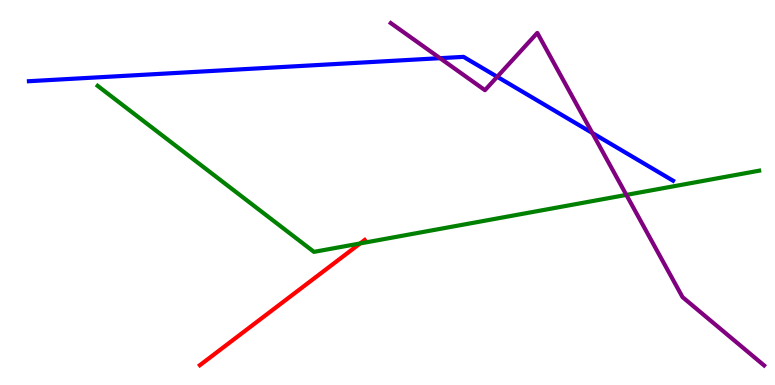[{'lines': ['blue', 'red'], 'intersections': []}, {'lines': ['green', 'red'], 'intersections': [{'x': 4.65, 'y': 3.68}]}, {'lines': ['purple', 'red'], 'intersections': []}, {'lines': ['blue', 'green'], 'intersections': []}, {'lines': ['blue', 'purple'], 'intersections': [{'x': 5.68, 'y': 8.49}, {'x': 6.42, 'y': 8.01}, {'x': 7.64, 'y': 6.55}]}, {'lines': ['green', 'purple'], 'intersections': [{'x': 8.08, 'y': 4.94}]}]